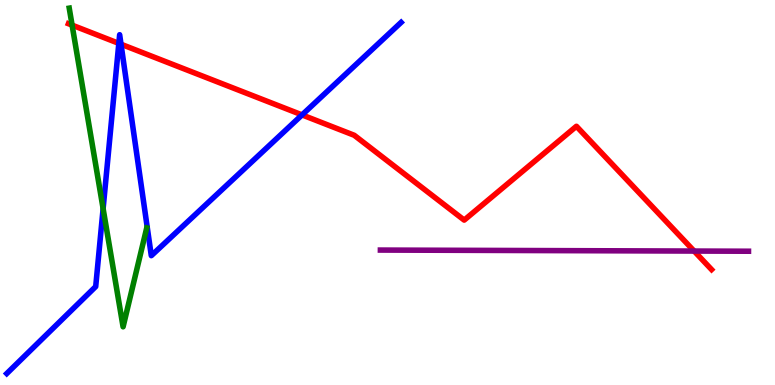[{'lines': ['blue', 'red'], 'intersections': [{'x': 1.53, 'y': 8.87}, {'x': 1.56, 'y': 8.85}, {'x': 3.9, 'y': 7.02}]}, {'lines': ['green', 'red'], 'intersections': [{'x': 0.93, 'y': 9.35}]}, {'lines': ['purple', 'red'], 'intersections': [{'x': 8.96, 'y': 3.48}]}, {'lines': ['blue', 'green'], 'intersections': [{'x': 1.33, 'y': 4.58}]}, {'lines': ['blue', 'purple'], 'intersections': []}, {'lines': ['green', 'purple'], 'intersections': []}]